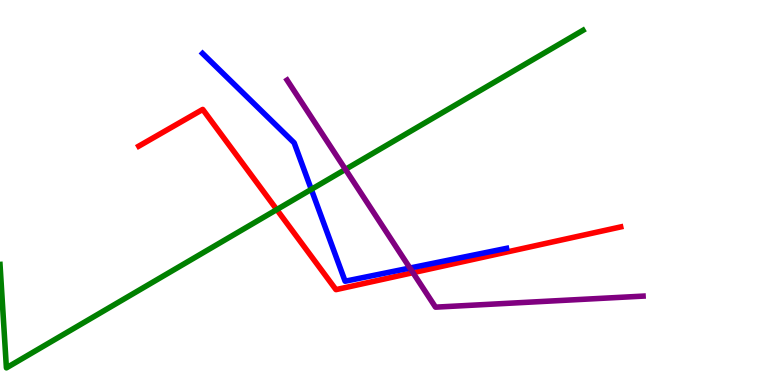[{'lines': ['blue', 'red'], 'intersections': []}, {'lines': ['green', 'red'], 'intersections': [{'x': 3.57, 'y': 4.56}]}, {'lines': ['purple', 'red'], 'intersections': [{'x': 5.33, 'y': 2.92}]}, {'lines': ['blue', 'green'], 'intersections': [{'x': 4.02, 'y': 5.08}]}, {'lines': ['blue', 'purple'], 'intersections': [{'x': 5.29, 'y': 3.04}]}, {'lines': ['green', 'purple'], 'intersections': [{'x': 4.46, 'y': 5.6}]}]